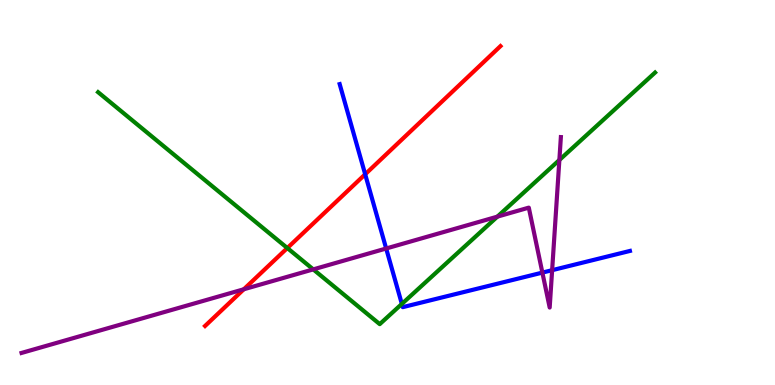[{'lines': ['blue', 'red'], 'intersections': [{'x': 4.71, 'y': 5.47}]}, {'lines': ['green', 'red'], 'intersections': [{'x': 3.71, 'y': 3.56}]}, {'lines': ['purple', 'red'], 'intersections': [{'x': 3.15, 'y': 2.49}]}, {'lines': ['blue', 'green'], 'intersections': [{'x': 5.19, 'y': 2.11}]}, {'lines': ['blue', 'purple'], 'intersections': [{'x': 4.98, 'y': 3.55}, {'x': 7.0, 'y': 2.92}, {'x': 7.12, 'y': 2.98}]}, {'lines': ['green', 'purple'], 'intersections': [{'x': 4.04, 'y': 3.0}, {'x': 6.42, 'y': 4.37}, {'x': 7.22, 'y': 5.84}]}]